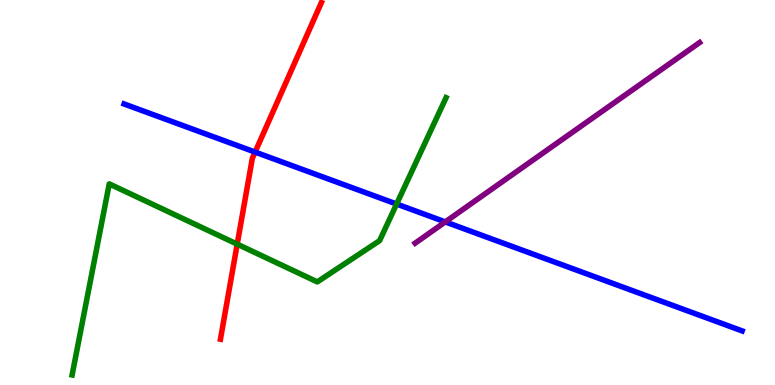[{'lines': ['blue', 'red'], 'intersections': [{'x': 3.29, 'y': 6.05}]}, {'lines': ['green', 'red'], 'intersections': [{'x': 3.06, 'y': 3.66}]}, {'lines': ['purple', 'red'], 'intersections': []}, {'lines': ['blue', 'green'], 'intersections': [{'x': 5.12, 'y': 4.7}]}, {'lines': ['blue', 'purple'], 'intersections': [{'x': 5.75, 'y': 4.24}]}, {'lines': ['green', 'purple'], 'intersections': []}]